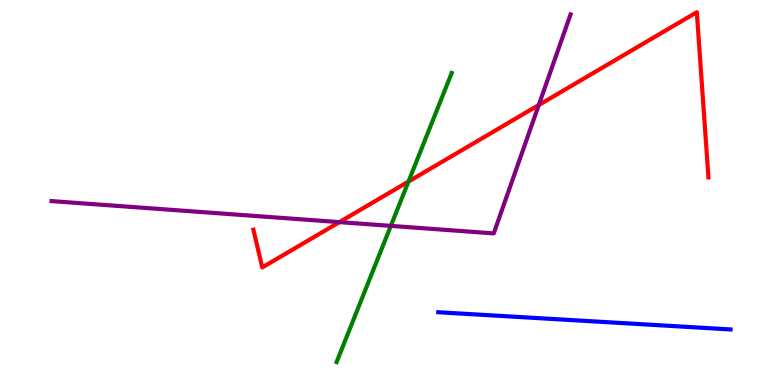[{'lines': ['blue', 'red'], 'intersections': []}, {'lines': ['green', 'red'], 'intersections': [{'x': 5.27, 'y': 5.28}]}, {'lines': ['purple', 'red'], 'intersections': [{'x': 4.38, 'y': 4.23}, {'x': 6.95, 'y': 7.27}]}, {'lines': ['blue', 'green'], 'intersections': []}, {'lines': ['blue', 'purple'], 'intersections': []}, {'lines': ['green', 'purple'], 'intersections': [{'x': 5.04, 'y': 4.13}]}]